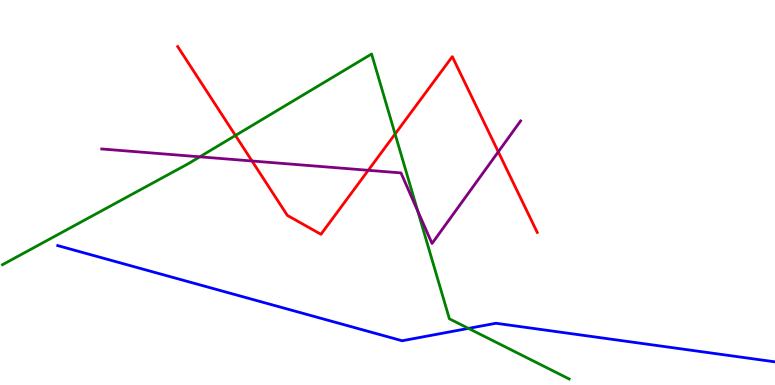[{'lines': ['blue', 'red'], 'intersections': []}, {'lines': ['green', 'red'], 'intersections': [{'x': 3.04, 'y': 6.48}, {'x': 5.1, 'y': 6.52}]}, {'lines': ['purple', 'red'], 'intersections': [{'x': 3.25, 'y': 5.82}, {'x': 4.75, 'y': 5.58}, {'x': 6.43, 'y': 6.06}]}, {'lines': ['blue', 'green'], 'intersections': [{'x': 6.04, 'y': 1.47}]}, {'lines': ['blue', 'purple'], 'intersections': []}, {'lines': ['green', 'purple'], 'intersections': [{'x': 2.58, 'y': 5.93}, {'x': 5.39, 'y': 4.52}]}]